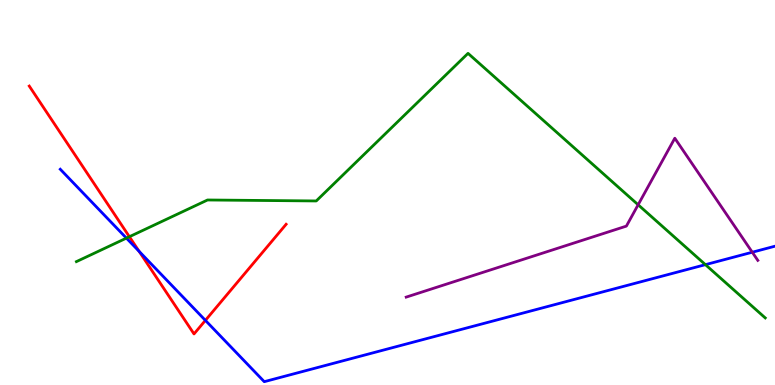[{'lines': ['blue', 'red'], 'intersections': [{'x': 1.8, 'y': 3.47}, {'x': 2.65, 'y': 1.68}]}, {'lines': ['green', 'red'], 'intersections': [{'x': 1.67, 'y': 3.85}]}, {'lines': ['purple', 'red'], 'intersections': []}, {'lines': ['blue', 'green'], 'intersections': [{'x': 1.63, 'y': 3.82}, {'x': 9.1, 'y': 3.13}]}, {'lines': ['blue', 'purple'], 'intersections': [{'x': 9.71, 'y': 3.45}]}, {'lines': ['green', 'purple'], 'intersections': [{'x': 8.23, 'y': 4.68}]}]